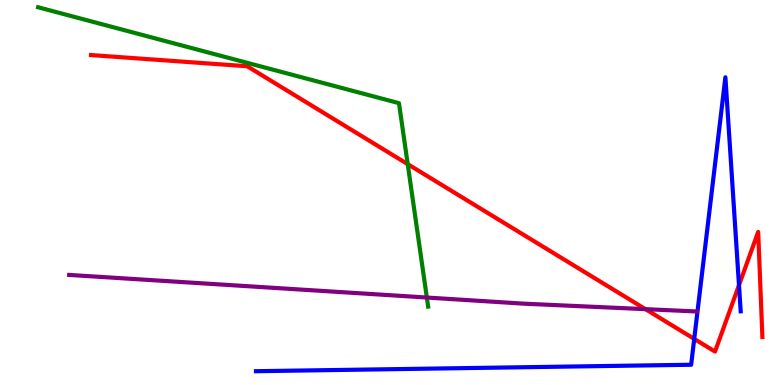[{'lines': ['blue', 'red'], 'intersections': [{'x': 8.96, 'y': 1.2}, {'x': 9.54, 'y': 2.59}]}, {'lines': ['green', 'red'], 'intersections': [{'x': 5.26, 'y': 5.74}]}, {'lines': ['purple', 'red'], 'intersections': [{'x': 8.33, 'y': 1.97}]}, {'lines': ['blue', 'green'], 'intersections': []}, {'lines': ['blue', 'purple'], 'intersections': []}, {'lines': ['green', 'purple'], 'intersections': [{'x': 5.51, 'y': 2.27}]}]